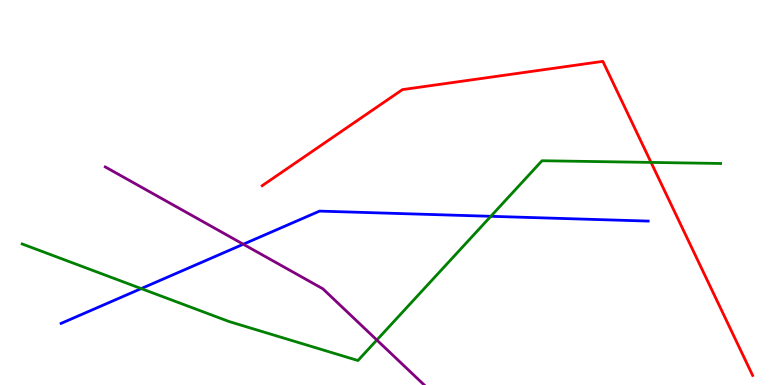[{'lines': ['blue', 'red'], 'intersections': []}, {'lines': ['green', 'red'], 'intersections': [{'x': 8.4, 'y': 5.78}]}, {'lines': ['purple', 'red'], 'intersections': []}, {'lines': ['blue', 'green'], 'intersections': [{'x': 1.82, 'y': 2.5}, {'x': 6.33, 'y': 4.38}]}, {'lines': ['blue', 'purple'], 'intersections': [{'x': 3.14, 'y': 3.66}]}, {'lines': ['green', 'purple'], 'intersections': [{'x': 4.86, 'y': 1.17}]}]